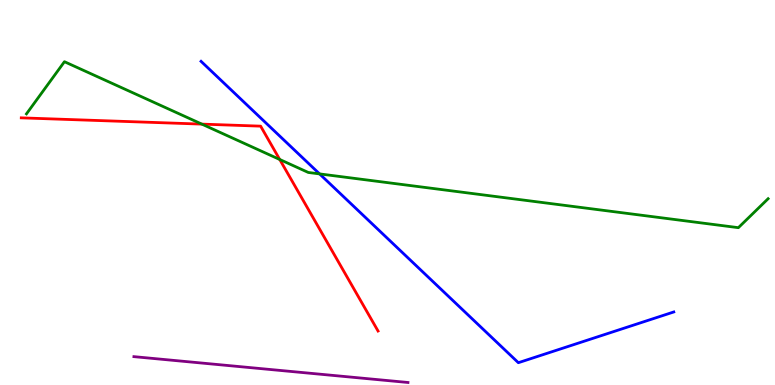[{'lines': ['blue', 'red'], 'intersections': []}, {'lines': ['green', 'red'], 'intersections': [{'x': 2.6, 'y': 6.78}, {'x': 3.61, 'y': 5.86}]}, {'lines': ['purple', 'red'], 'intersections': []}, {'lines': ['blue', 'green'], 'intersections': [{'x': 4.12, 'y': 5.48}]}, {'lines': ['blue', 'purple'], 'intersections': []}, {'lines': ['green', 'purple'], 'intersections': []}]